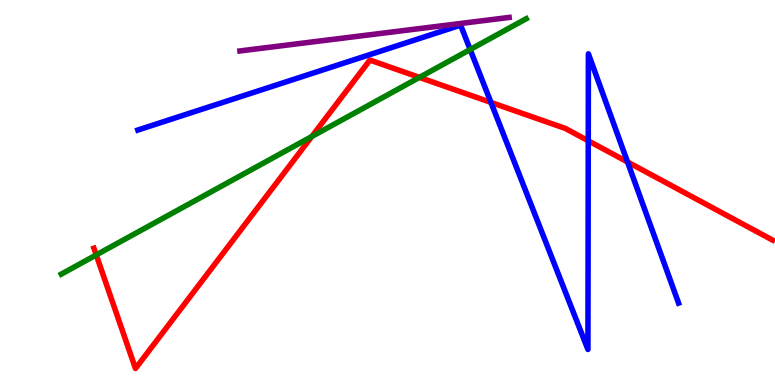[{'lines': ['blue', 'red'], 'intersections': [{'x': 6.33, 'y': 7.34}, {'x': 7.59, 'y': 6.34}, {'x': 8.1, 'y': 5.79}]}, {'lines': ['green', 'red'], 'intersections': [{'x': 1.24, 'y': 3.38}, {'x': 4.02, 'y': 6.45}, {'x': 5.41, 'y': 7.99}]}, {'lines': ['purple', 'red'], 'intersections': []}, {'lines': ['blue', 'green'], 'intersections': [{'x': 6.07, 'y': 8.71}]}, {'lines': ['blue', 'purple'], 'intersections': []}, {'lines': ['green', 'purple'], 'intersections': []}]